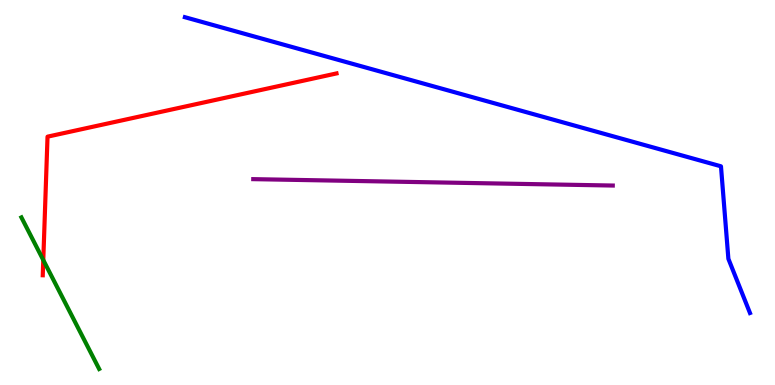[{'lines': ['blue', 'red'], 'intersections': []}, {'lines': ['green', 'red'], 'intersections': [{'x': 0.558, 'y': 3.25}]}, {'lines': ['purple', 'red'], 'intersections': []}, {'lines': ['blue', 'green'], 'intersections': []}, {'lines': ['blue', 'purple'], 'intersections': []}, {'lines': ['green', 'purple'], 'intersections': []}]